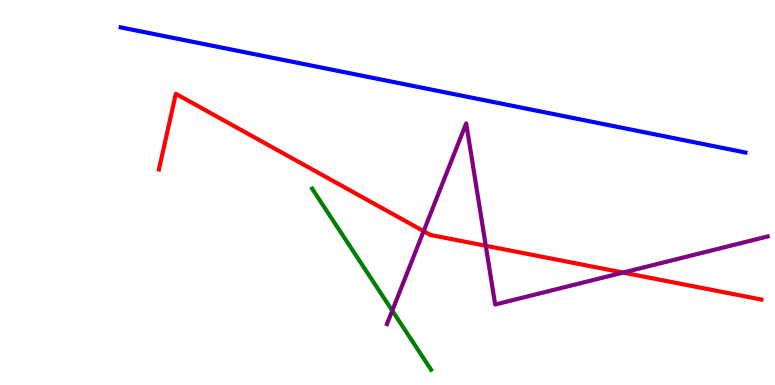[{'lines': ['blue', 'red'], 'intersections': []}, {'lines': ['green', 'red'], 'intersections': []}, {'lines': ['purple', 'red'], 'intersections': [{'x': 5.47, 'y': 4.0}, {'x': 6.27, 'y': 3.62}, {'x': 8.04, 'y': 2.92}]}, {'lines': ['blue', 'green'], 'intersections': []}, {'lines': ['blue', 'purple'], 'intersections': []}, {'lines': ['green', 'purple'], 'intersections': [{'x': 5.06, 'y': 1.93}]}]